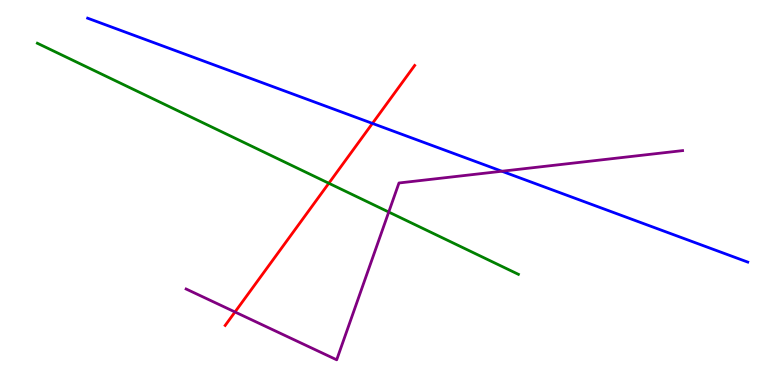[{'lines': ['blue', 'red'], 'intersections': [{'x': 4.81, 'y': 6.79}]}, {'lines': ['green', 'red'], 'intersections': [{'x': 4.24, 'y': 5.24}]}, {'lines': ['purple', 'red'], 'intersections': [{'x': 3.03, 'y': 1.9}]}, {'lines': ['blue', 'green'], 'intersections': []}, {'lines': ['blue', 'purple'], 'intersections': [{'x': 6.48, 'y': 5.55}]}, {'lines': ['green', 'purple'], 'intersections': [{'x': 5.02, 'y': 4.49}]}]